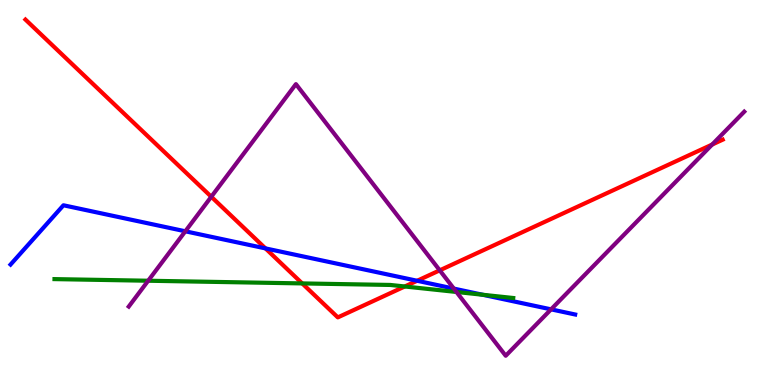[{'lines': ['blue', 'red'], 'intersections': [{'x': 3.43, 'y': 3.55}, {'x': 5.38, 'y': 2.71}]}, {'lines': ['green', 'red'], 'intersections': [{'x': 3.9, 'y': 2.64}, {'x': 5.22, 'y': 2.56}]}, {'lines': ['purple', 'red'], 'intersections': [{'x': 2.73, 'y': 4.89}, {'x': 5.67, 'y': 2.98}, {'x': 9.19, 'y': 6.24}]}, {'lines': ['blue', 'green'], 'intersections': [{'x': 6.23, 'y': 2.34}]}, {'lines': ['blue', 'purple'], 'intersections': [{'x': 2.39, 'y': 3.99}, {'x': 5.86, 'y': 2.5}, {'x': 7.11, 'y': 1.96}]}, {'lines': ['green', 'purple'], 'intersections': [{'x': 1.91, 'y': 2.71}, {'x': 5.89, 'y': 2.42}]}]